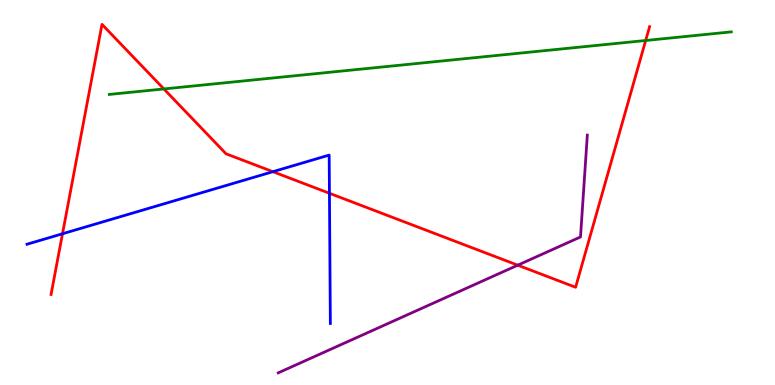[{'lines': ['blue', 'red'], 'intersections': [{'x': 0.806, 'y': 3.93}, {'x': 3.52, 'y': 5.54}, {'x': 4.25, 'y': 4.98}]}, {'lines': ['green', 'red'], 'intersections': [{'x': 2.11, 'y': 7.69}, {'x': 8.33, 'y': 8.95}]}, {'lines': ['purple', 'red'], 'intersections': [{'x': 6.68, 'y': 3.11}]}, {'lines': ['blue', 'green'], 'intersections': []}, {'lines': ['blue', 'purple'], 'intersections': []}, {'lines': ['green', 'purple'], 'intersections': []}]